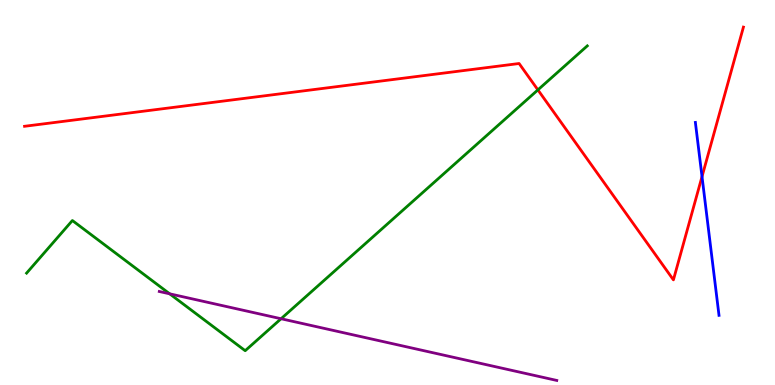[{'lines': ['blue', 'red'], 'intersections': [{'x': 9.06, 'y': 5.41}]}, {'lines': ['green', 'red'], 'intersections': [{'x': 6.94, 'y': 7.67}]}, {'lines': ['purple', 'red'], 'intersections': []}, {'lines': ['blue', 'green'], 'intersections': []}, {'lines': ['blue', 'purple'], 'intersections': []}, {'lines': ['green', 'purple'], 'intersections': [{'x': 2.19, 'y': 2.37}, {'x': 3.63, 'y': 1.72}]}]